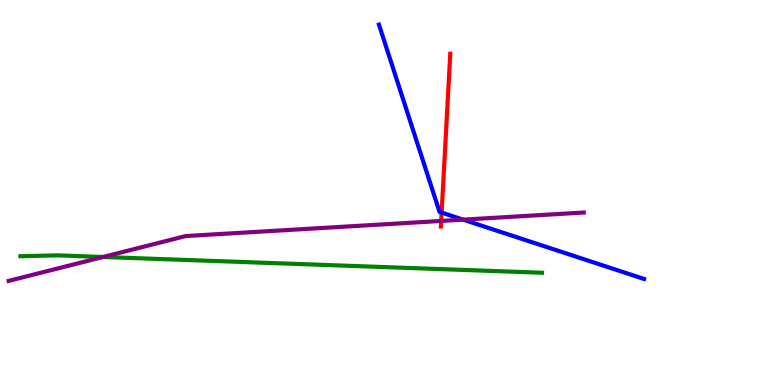[{'lines': ['blue', 'red'], 'intersections': [{'x': 5.7, 'y': 4.48}]}, {'lines': ['green', 'red'], 'intersections': []}, {'lines': ['purple', 'red'], 'intersections': [{'x': 5.69, 'y': 4.26}]}, {'lines': ['blue', 'green'], 'intersections': []}, {'lines': ['blue', 'purple'], 'intersections': [{'x': 5.98, 'y': 4.29}]}, {'lines': ['green', 'purple'], 'intersections': [{'x': 1.33, 'y': 3.33}]}]